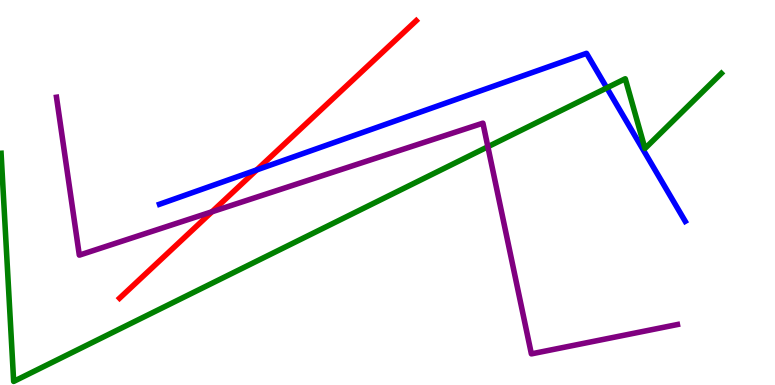[{'lines': ['blue', 'red'], 'intersections': [{'x': 3.31, 'y': 5.59}]}, {'lines': ['green', 'red'], 'intersections': []}, {'lines': ['purple', 'red'], 'intersections': [{'x': 2.74, 'y': 4.5}]}, {'lines': ['blue', 'green'], 'intersections': [{'x': 7.83, 'y': 7.72}]}, {'lines': ['blue', 'purple'], 'intersections': []}, {'lines': ['green', 'purple'], 'intersections': [{'x': 6.3, 'y': 6.19}]}]